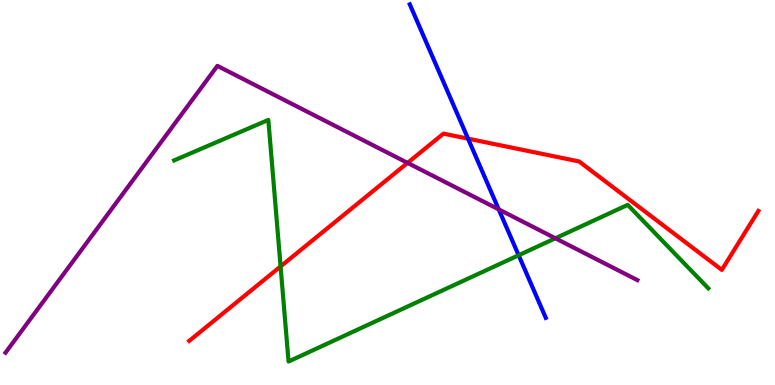[{'lines': ['blue', 'red'], 'intersections': [{'x': 6.04, 'y': 6.4}]}, {'lines': ['green', 'red'], 'intersections': [{'x': 3.62, 'y': 3.08}]}, {'lines': ['purple', 'red'], 'intersections': [{'x': 5.26, 'y': 5.77}]}, {'lines': ['blue', 'green'], 'intersections': [{'x': 6.69, 'y': 3.37}]}, {'lines': ['blue', 'purple'], 'intersections': [{'x': 6.44, 'y': 4.56}]}, {'lines': ['green', 'purple'], 'intersections': [{'x': 7.17, 'y': 3.81}]}]